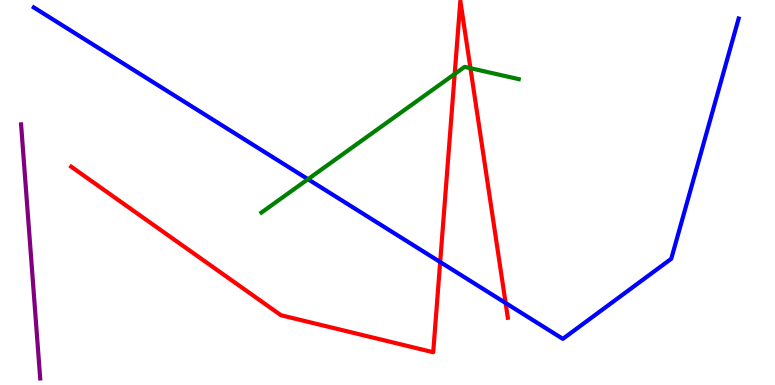[{'lines': ['blue', 'red'], 'intersections': [{'x': 5.68, 'y': 3.19}, {'x': 6.52, 'y': 2.13}]}, {'lines': ['green', 'red'], 'intersections': [{'x': 5.87, 'y': 8.08}, {'x': 6.07, 'y': 8.23}]}, {'lines': ['purple', 'red'], 'intersections': []}, {'lines': ['blue', 'green'], 'intersections': [{'x': 3.97, 'y': 5.35}]}, {'lines': ['blue', 'purple'], 'intersections': []}, {'lines': ['green', 'purple'], 'intersections': []}]